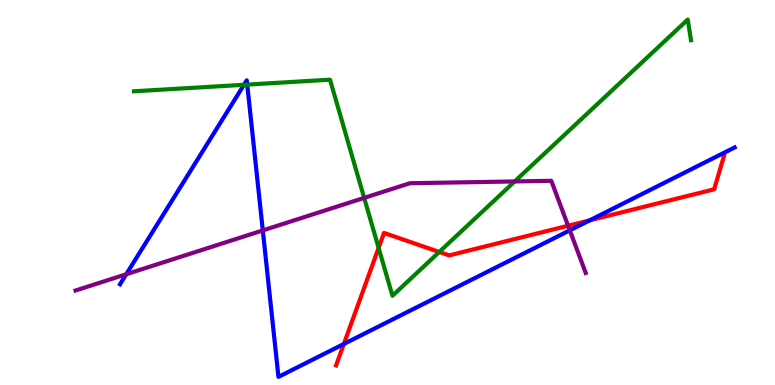[{'lines': ['blue', 'red'], 'intersections': [{'x': 4.44, 'y': 1.07}, {'x': 7.61, 'y': 4.28}]}, {'lines': ['green', 'red'], 'intersections': [{'x': 4.89, 'y': 3.56}, {'x': 5.67, 'y': 3.45}]}, {'lines': ['purple', 'red'], 'intersections': [{'x': 7.33, 'y': 4.14}]}, {'lines': ['blue', 'green'], 'intersections': [{'x': 3.15, 'y': 7.8}, {'x': 3.19, 'y': 7.8}]}, {'lines': ['blue', 'purple'], 'intersections': [{'x': 1.63, 'y': 2.88}, {'x': 3.39, 'y': 4.02}, {'x': 7.35, 'y': 4.02}]}, {'lines': ['green', 'purple'], 'intersections': [{'x': 4.7, 'y': 4.86}, {'x': 6.64, 'y': 5.29}]}]